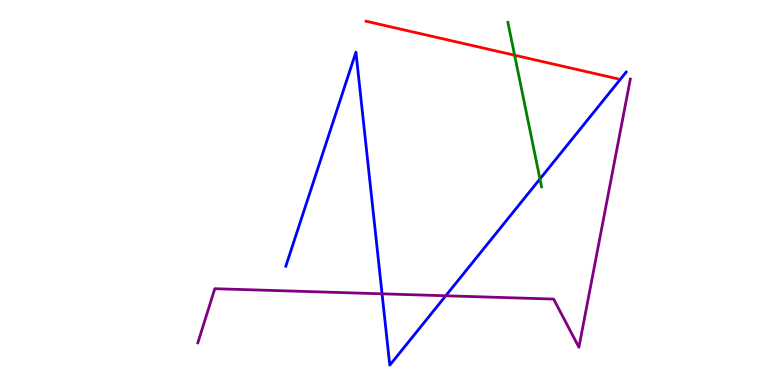[{'lines': ['blue', 'red'], 'intersections': []}, {'lines': ['green', 'red'], 'intersections': [{'x': 6.64, 'y': 8.57}]}, {'lines': ['purple', 'red'], 'intersections': []}, {'lines': ['blue', 'green'], 'intersections': [{'x': 6.97, 'y': 5.35}]}, {'lines': ['blue', 'purple'], 'intersections': [{'x': 4.93, 'y': 2.37}, {'x': 5.75, 'y': 2.32}]}, {'lines': ['green', 'purple'], 'intersections': []}]